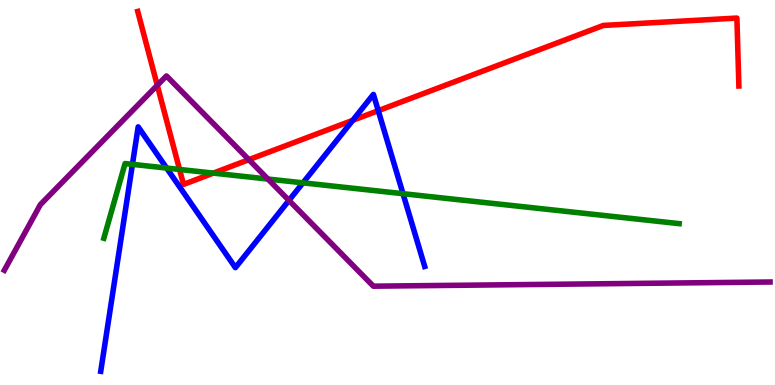[{'lines': ['blue', 'red'], 'intersections': [{'x': 4.55, 'y': 6.87}, {'x': 4.88, 'y': 7.13}]}, {'lines': ['green', 'red'], 'intersections': [{'x': 2.32, 'y': 5.6}, {'x': 2.75, 'y': 5.5}]}, {'lines': ['purple', 'red'], 'intersections': [{'x': 2.03, 'y': 7.78}, {'x': 3.21, 'y': 5.85}]}, {'lines': ['blue', 'green'], 'intersections': [{'x': 1.71, 'y': 5.73}, {'x': 2.15, 'y': 5.63}, {'x': 3.91, 'y': 5.25}, {'x': 5.2, 'y': 4.97}]}, {'lines': ['blue', 'purple'], 'intersections': [{'x': 3.73, 'y': 4.79}]}, {'lines': ['green', 'purple'], 'intersections': [{'x': 3.46, 'y': 5.35}]}]